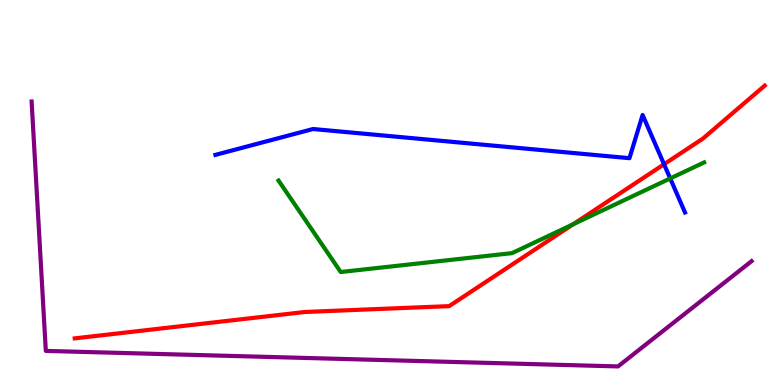[{'lines': ['blue', 'red'], 'intersections': [{'x': 8.57, 'y': 5.73}]}, {'lines': ['green', 'red'], 'intersections': [{'x': 7.4, 'y': 4.17}]}, {'lines': ['purple', 'red'], 'intersections': []}, {'lines': ['blue', 'green'], 'intersections': [{'x': 8.65, 'y': 5.37}]}, {'lines': ['blue', 'purple'], 'intersections': []}, {'lines': ['green', 'purple'], 'intersections': []}]